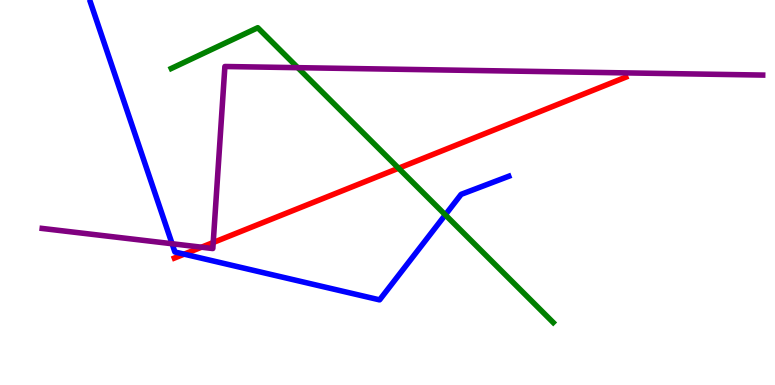[{'lines': ['blue', 'red'], 'intersections': [{'x': 2.38, 'y': 3.4}]}, {'lines': ['green', 'red'], 'intersections': [{'x': 5.14, 'y': 5.63}]}, {'lines': ['purple', 'red'], 'intersections': [{'x': 2.6, 'y': 3.58}, {'x': 2.75, 'y': 3.7}]}, {'lines': ['blue', 'green'], 'intersections': [{'x': 5.75, 'y': 4.42}]}, {'lines': ['blue', 'purple'], 'intersections': [{'x': 2.22, 'y': 3.67}]}, {'lines': ['green', 'purple'], 'intersections': [{'x': 3.84, 'y': 8.24}]}]